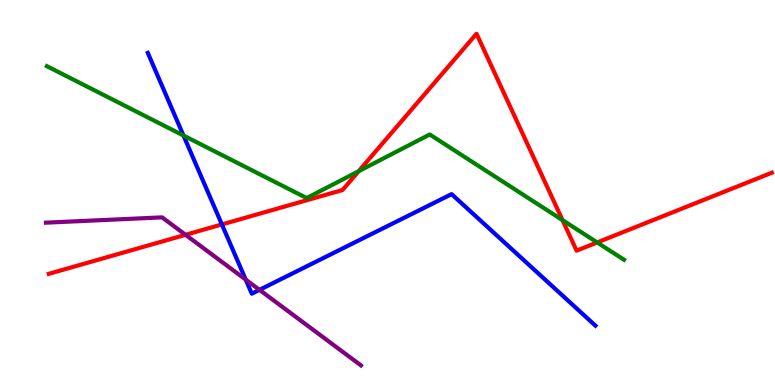[{'lines': ['blue', 'red'], 'intersections': [{'x': 2.86, 'y': 4.17}]}, {'lines': ['green', 'red'], 'intersections': [{'x': 4.63, 'y': 5.55}, {'x': 7.26, 'y': 4.28}, {'x': 7.71, 'y': 3.7}]}, {'lines': ['purple', 'red'], 'intersections': [{'x': 2.39, 'y': 3.9}]}, {'lines': ['blue', 'green'], 'intersections': [{'x': 2.37, 'y': 6.48}]}, {'lines': ['blue', 'purple'], 'intersections': [{'x': 3.17, 'y': 2.74}, {'x': 3.35, 'y': 2.47}]}, {'lines': ['green', 'purple'], 'intersections': []}]